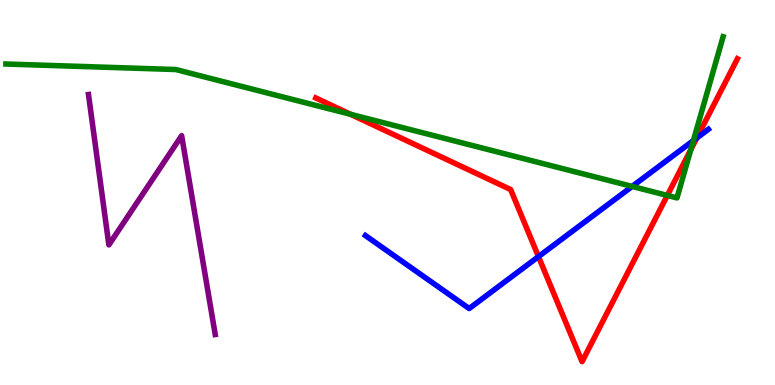[{'lines': ['blue', 'red'], 'intersections': [{'x': 6.95, 'y': 3.33}, {'x': 8.99, 'y': 6.42}]}, {'lines': ['green', 'red'], 'intersections': [{'x': 4.52, 'y': 7.03}, {'x': 8.61, 'y': 4.92}, {'x': 8.91, 'y': 6.11}]}, {'lines': ['purple', 'red'], 'intersections': []}, {'lines': ['blue', 'green'], 'intersections': [{'x': 8.16, 'y': 5.16}, {'x': 8.95, 'y': 6.35}]}, {'lines': ['blue', 'purple'], 'intersections': []}, {'lines': ['green', 'purple'], 'intersections': []}]